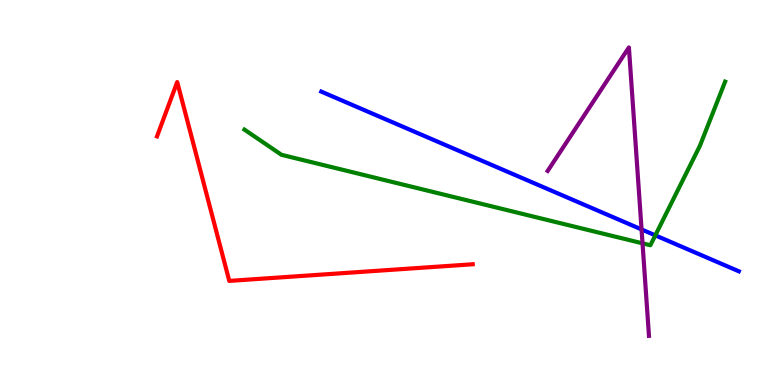[{'lines': ['blue', 'red'], 'intersections': []}, {'lines': ['green', 'red'], 'intersections': []}, {'lines': ['purple', 'red'], 'intersections': []}, {'lines': ['blue', 'green'], 'intersections': [{'x': 8.46, 'y': 3.89}]}, {'lines': ['blue', 'purple'], 'intersections': [{'x': 8.28, 'y': 4.04}]}, {'lines': ['green', 'purple'], 'intersections': [{'x': 8.29, 'y': 3.68}]}]